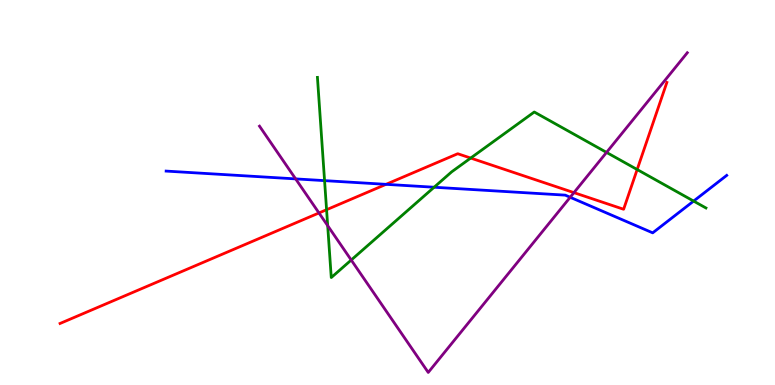[{'lines': ['blue', 'red'], 'intersections': [{'x': 4.98, 'y': 5.21}]}, {'lines': ['green', 'red'], 'intersections': [{'x': 4.21, 'y': 4.55}, {'x': 6.07, 'y': 5.89}, {'x': 8.22, 'y': 5.6}]}, {'lines': ['purple', 'red'], 'intersections': [{'x': 4.12, 'y': 4.47}, {'x': 7.41, 'y': 5.0}]}, {'lines': ['blue', 'green'], 'intersections': [{'x': 4.19, 'y': 5.31}, {'x': 5.6, 'y': 5.14}, {'x': 8.95, 'y': 4.78}]}, {'lines': ['blue', 'purple'], 'intersections': [{'x': 3.81, 'y': 5.35}, {'x': 7.36, 'y': 4.88}]}, {'lines': ['green', 'purple'], 'intersections': [{'x': 4.23, 'y': 4.14}, {'x': 4.53, 'y': 3.25}, {'x': 7.83, 'y': 6.04}]}]